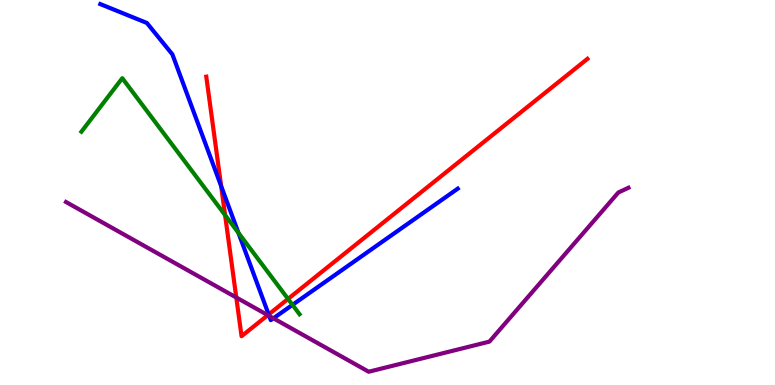[{'lines': ['blue', 'red'], 'intersections': [{'x': 2.85, 'y': 5.16}, {'x': 3.47, 'y': 1.83}]}, {'lines': ['green', 'red'], 'intersections': [{'x': 2.9, 'y': 4.41}, {'x': 3.72, 'y': 2.24}]}, {'lines': ['purple', 'red'], 'intersections': [{'x': 3.05, 'y': 2.27}, {'x': 3.46, 'y': 1.81}]}, {'lines': ['blue', 'green'], 'intersections': [{'x': 3.08, 'y': 3.95}, {'x': 3.77, 'y': 2.08}]}, {'lines': ['blue', 'purple'], 'intersections': [{'x': 3.47, 'y': 1.79}, {'x': 3.53, 'y': 1.73}]}, {'lines': ['green', 'purple'], 'intersections': []}]